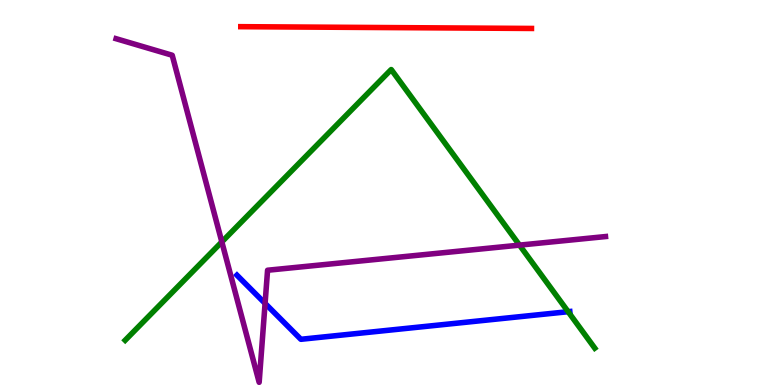[{'lines': ['blue', 'red'], 'intersections': []}, {'lines': ['green', 'red'], 'intersections': []}, {'lines': ['purple', 'red'], 'intersections': []}, {'lines': ['blue', 'green'], 'intersections': [{'x': 7.33, 'y': 1.9}]}, {'lines': ['blue', 'purple'], 'intersections': [{'x': 3.42, 'y': 2.12}]}, {'lines': ['green', 'purple'], 'intersections': [{'x': 2.86, 'y': 3.72}, {'x': 6.7, 'y': 3.63}]}]